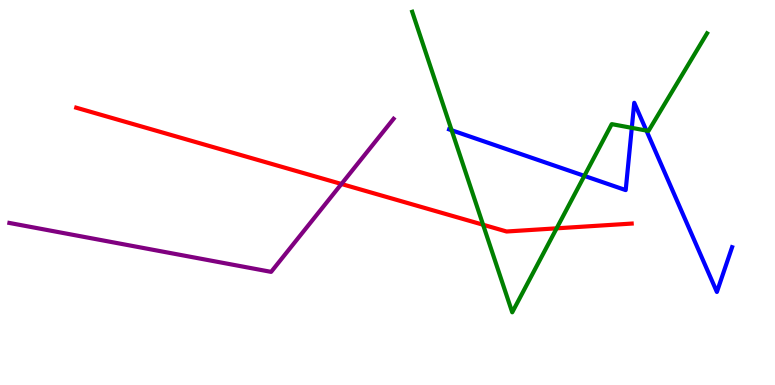[{'lines': ['blue', 'red'], 'intersections': []}, {'lines': ['green', 'red'], 'intersections': [{'x': 6.23, 'y': 4.16}, {'x': 7.18, 'y': 4.07}]}, {'lines': ['purple', 'red'], 'intersections': [{'x': 4.41, 'y': 5.22}]}, {'lines': ['blue', 'green'], 'intersections': [{'x': 5.83, 'y': 6.62}, {'x': 7.54, 'y': 5.43}, {'x': 8.15, 'y': 6.68}, {'x': 8.34, 'y': 6.61}]}, {'lines': ['blue', 'purple'], 'intersections': []}, {'lines': ['green', 'purple'], 'intersections': []}]